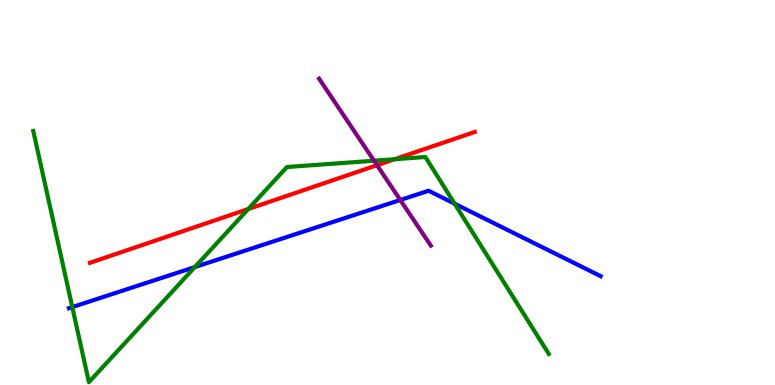[{'lines': ['blue', 'red'], 'intersections': []}, {'lines': ['green', 'red'], 'intersections': [{'x': 3.2, 'y': 4.57}, {'x': 5.09, 'y': 5.86}]}, {'lines': ['purple', 'red'], 'intersections': [{'x': 4.86, 'y': 5.71}]}, {'lines': ['blue', 'green'], 'intersections': [{'x': 0.933, 'y': 2.02}, {'x': 2.51, 'y': 3.06}, {'x': 5.87, 'y': 4.71}]}, {'lines': ['blue', 'purple'], 'intersections': [{'x': 5.17, 'y': 4.81}]}, {'lines': ['green', 'purple'], 'intersections': [{'x': 4.83, 'y': 5.83}]}]